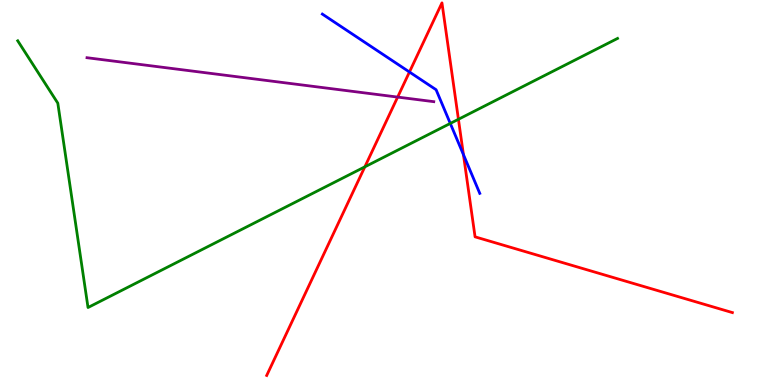[{'lines': ['blue', 'red'], 'intersections': [{'x': 5.28, 'y': 8.13}, {'x': 5.98, 'y': 5.98}]}, {'lines': ['green', 'red'], 'intersections': [{'x': 4.71, 'y': 5.67}, {'x': 5.92, 'y': 6.9}]}, {'lines': ['purple', 'red'], 'intersections': [{'x': 5.13, 'y': 7.48}]}, {'lines': ['blue', 'green'], 'intersections': [{'x': 5.81, 'y': 6.79}]}, {'lines': ['blue', 'purple'], 'intersections': []}, {'lines': ['green', 'purple'], 'intersections': []}]